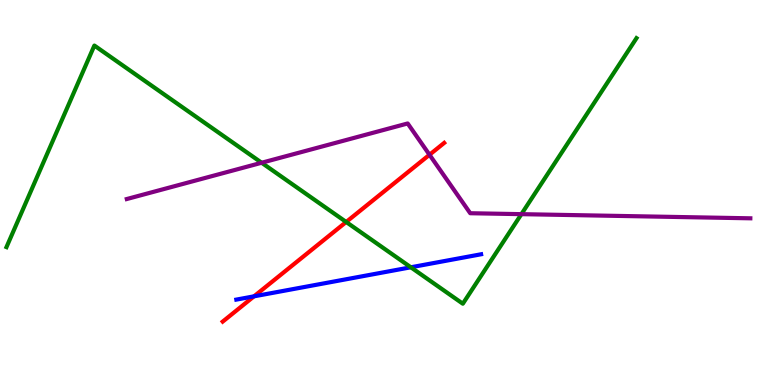[{'lines': ['blue', 'red'], 'intersections': [{'x': 3.28, 'y': 2.3}]}, {'lines': ['green', 'red'], 'intersections': [{'x': 4.47, 'y': 4.23}]}, {'lines': ['purple', 'red'], 'intersections': [{'x': 5.54, 'y': 5.98}]}, {'lines': ['blue', 'green'], 'intersections': [{'x': 5.3, 'y': 3.06}]}, {'lines': ['blue', 'purple'], 'intersections': []}, {'lines': ['green', 'purple'], 'intersections': [{'x': 3.38, 'y': 5.77}, {'x': 6.73, 'y': 4.44}]}]